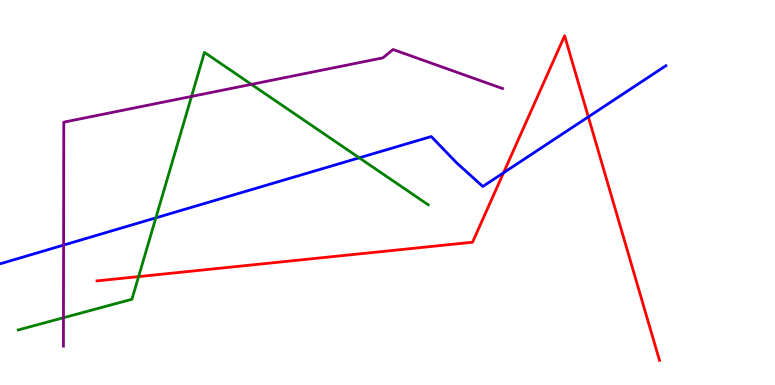[{'lines': ['blue', 'red'], 'intersections': [{'x': 6.5, 'y': 5.51}, {'x': 7.59, 'y': 6.96}]}, {'lines': ['green', 'red'], 'intersections': [{'x': 1.79, 'y': 2.82}]}, {'lines': ['purple', 'red'], 'intersections': []}, {'lines': ['blue', 'green'], 'intersections': [{'x': 2.01, 'y': 4.34}, {'x': 4.64, 'y': 5.9}]}, {'lines': ['blue', 'purple'], 'intersections': [{'x': 0.82, 'y': 3.63}]}, {'lines': ['green', 'purple'], 'intersections': [{'x': 0.819, 'y': 1.75}, {'x': 2.47, 'y': 7.5}, {'x': 3.24, 'y': 7.81}]}]